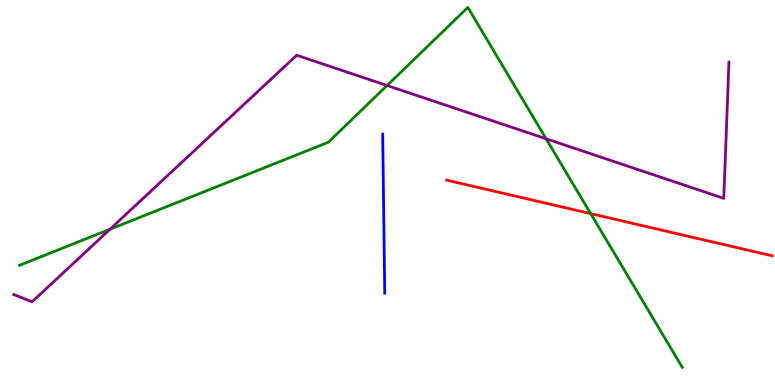[{'lines': ['blue', 'red'], 'intersections': []}, {'lines': ['green', 'red'], 'intersections': [{'x': 7.62, 'y': 4.45}]}, {'lines': ['purple', 'red'], 'intersections': []}, {'lines': ['blue', 'green'], 'intersections': []}, {'lines': ['blue', 'purple'], 'intersections': []}, {'lines': ['green', 'purple'], 'intersections': [{'x': 1.42, 'y': 4.05}, {'x': 4.99, 'y': 7.78}, {'x': 7.05, 'y': 6.39}]}]